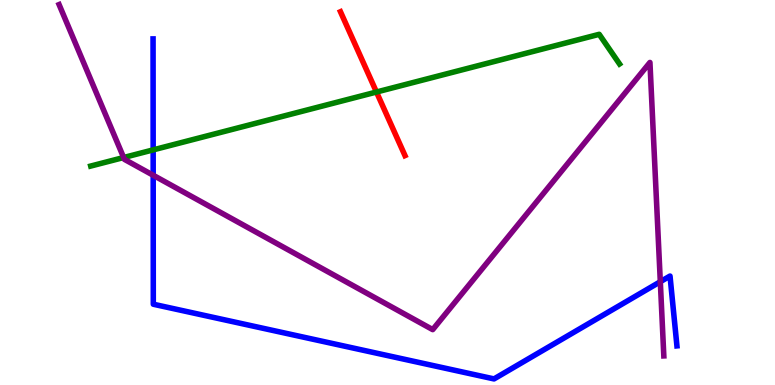[{'lines': ['blue', 'red'], 'intersections': []}, {'lines': ['green', 'red'], 'intersections': [{'x': 4.86, 'y': 7.61}]}, {'lines': ['purple', 'red'], 'intersections': []}, {'lines': ['blue', 'green'], 'intersections': [{'x': 1.98, 'y': 6.11}]}, {'lines': ['blue', 'purple'], 'intersections': [{'x': 1.98, 'y': 5.45}, {'x': 8.52, 'y': 2.68}]}, {'lines': ['green', 'purple'], 'intersections': [{'x': 1.6, 'y': 5.91}]}]